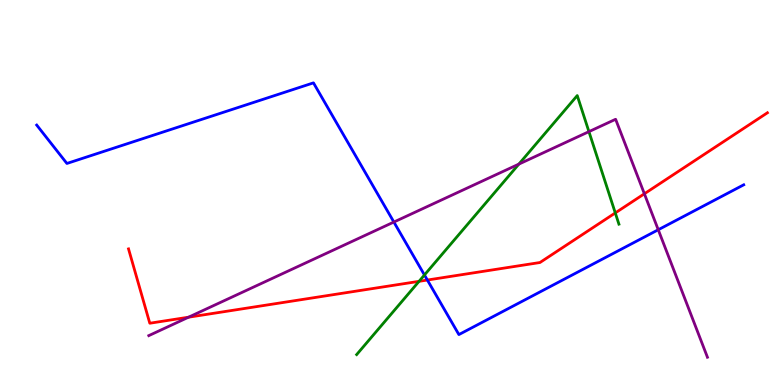[{'lines': ['blue', 'red'], 'intersections': [{'x': 5.51, 'y': 2.73}]}, {'lines': ['green', 'red'], 'intersections': [{'x': 5.41, 'y': 2.69}, {'x': 7.94, 'y': 4.47}]}, {'lines': ['purple', 'red'], 'intersections': [{'x': 2.43, 'y': 1.76}, {'x': 8.31, 'y': 4.97}]}, {'lines': ['blue', 'green'], 'intersections': [{'x': 5.48, 'y': 2.86}]}, {'lines': ['blue', 'purple'], 'intersections': [{'x': 5.08, 'y': 4.23}, {'x': 8.49, 'y': 4.03}]}, {'lines': ['green', 'purple'], 'intersections': [{'x': 6.7, 'y': 5.74}, {'x': 7.6, 'y': 6.58}]}]